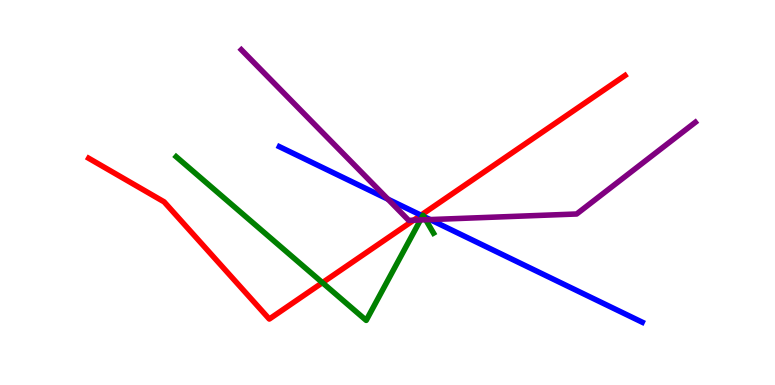[{'lines': ['blue', 'red'], 'intersections': [{'x': 5.43, 'y': 4.41}]}, {'lines': ['green', 'red'], 'intersections': [{'x': 4.16, 'y': 2.66}]}, {'lines': ['purple', 'red'], 'intersections': [{'x': 5.34, 'y': 4.28}]}, {'lines': ['blue', 'green'], 'intersections': [{'x': 5.45, 'y': 4.39}, {'x': 5.47, 'y': 4.38}]}, {'lines': ['blue', 'purple'], 'intersections': [{'x': 5.01, 'y': 4.83}, {'x': 5.55, 'y': 4.3}]}, {'lines': ['green', 'purple'], 'intersections': [{'x': 5.43, 'y': 4.29}, {'x': 5.49, 'y': 4.29}]}]